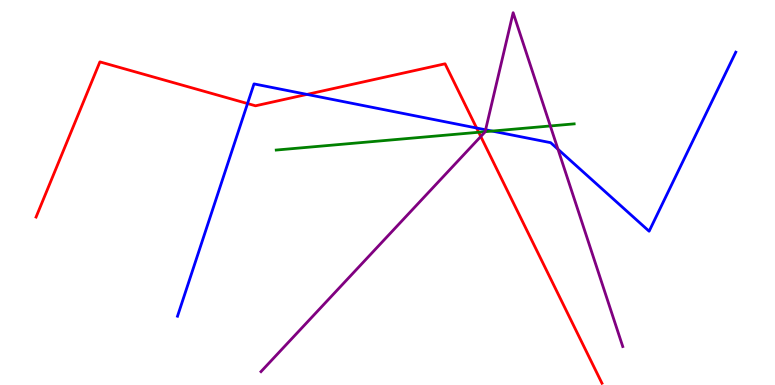[{'lines': ['blue', 'red'], 'intersections': [{'x': 3.19, 'y': 7.31}, {'x': 3.96, 'y': 7.55}, {'x': 6.15, 'y': 6.68}]}, {'lines': ['green', 'red'], 'intersections': [{'x': 6.18, 'y': 6.56}]}, {'lines': ['purple', 'red'], 'intersections': [{'x': 6.2, 'y': 6.45}]}, {'lines': ['blue', 'green'], 'intersections': [{'x': 6.35, 'y': 6.6}]}, {'lines': ['blue', 'purple'], 'intersections': [{'x': 6.27, 'y': 6.63}, {'x': 7.2, 'y': 6.12}]}, {'lines': ['green', 'purple'], 'intersections': [{'x': 6.26, 'y': 6.58}, {'x': 7.1, 'y': 6.73}]}]